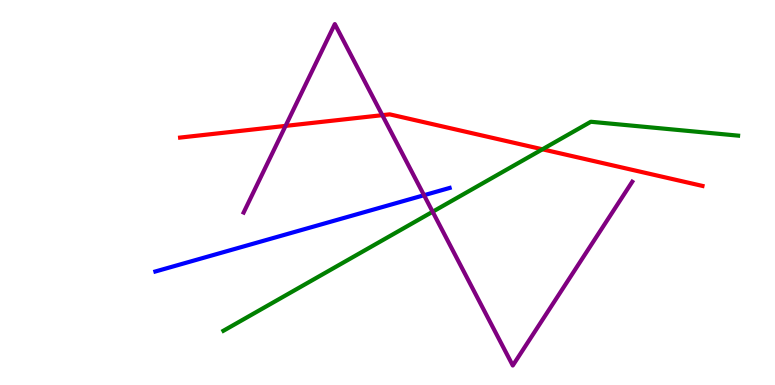[{'lines': ['blue', 'red'], 'intersections': []}, {'lines': ['green', 'red'], 'intersections': [{'x': 7.0, 'y': 6.12}]}, {'lines': ['purple', 'red'], 'intersections': [{'x': 3.68, 'y': 6.73}, {'x': 4.93, 'y': 7.01}]}, {'lines': ['blue', 'green'], 'intersections': []}, {'lines': ['blue', 'purple'], 'intersections': [{'x': 5.47, 'y': 4.93}]}, {'lines': ['green', 'purple'], 'intersections': [{'x': 5.58, 'y': 4.5}]}]